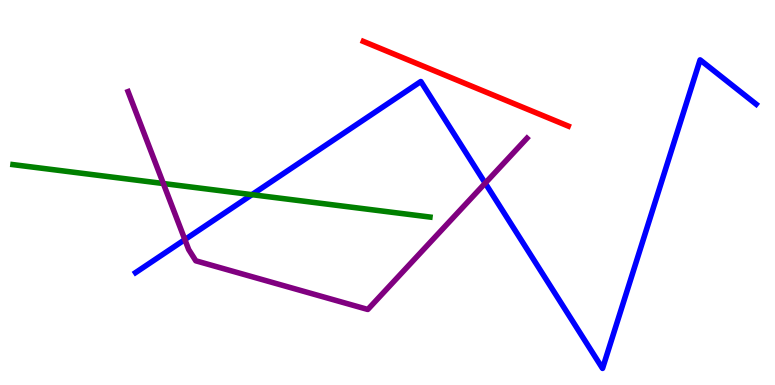[{'lines': ['blue', 'red'], 'intersections': []}, {'lines': ['green', 'red'], 'intersections': []}, {'lines': ['purple', 'red'], 'intersections': []}, {'lines': ['blue', 'green'], 'intersections': [{'x': 3.25, 'y': 4.94}]}, {'lines': ['blue', 'purple'], 'intersections': [{'x': 2.39, 'y': 3.78}, {'x': 6.26, 'y': 5.24}]}, {'lines': ['green', 'purple'], 'intersections': [{'x': 2.11, 'y': 5.23}]}]